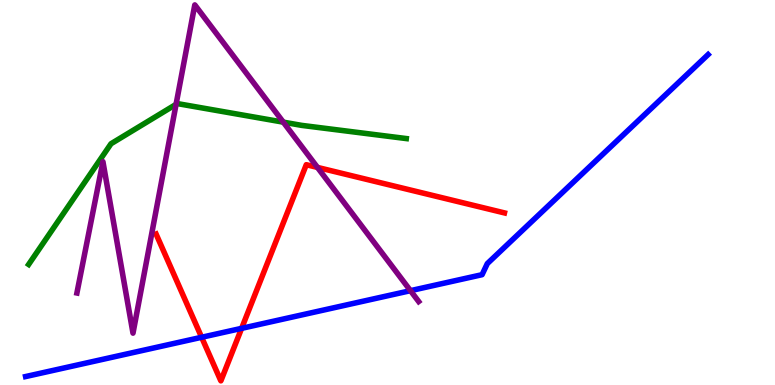[{'lines': ['blue', 'red'], 'intersections': [{'x': 2.6, 'y': 1.24}, {'x': 3.12, 'y': 1.47}]}, {'lines': ['green', 'red'], 'intersections': []}, {'lines': ['purple', 'red'], 'intersections': [{'x': 4.1, 'y': 5.65}]}, {'lines': ['blue', 'green'], 'intersections': []}, {'lines': ['blue', 'purple'], 'intersections': [{'x': 5.3, 'y': 2.45}]}, {'lines': ['green', 'purple'], 'intersections': [{'x': 2.27, 'y': 7.29}, {'x': 3.66, 'y': 6.83}]}]